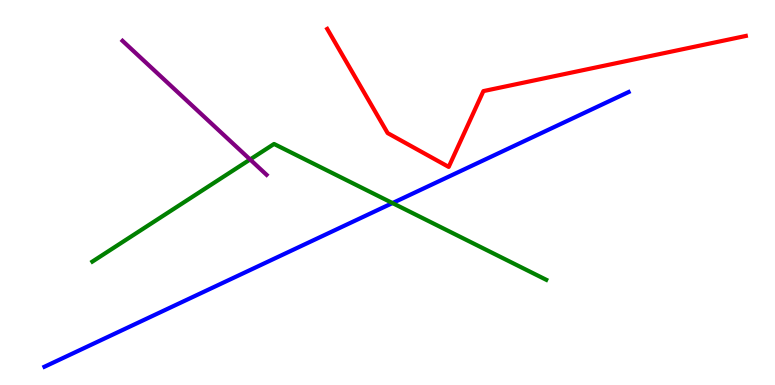[{'lines': ['blue', 'red'], 'intersections': []}, {'lines': ['green', 'red'], 'intersections': []}, {'lines': ['purple', 'red'], 'intersections': []}, {'lines': ['blue', 'green'], 'intersections': [{'x': 5.06, 'y': 4.73}]}, {'lines': ['blue', 'purple'], 'intersections': []}, {'lines': ['green', 'purple'], 'intersections': [{'x': 3.23, 'y': 5.86}]}]